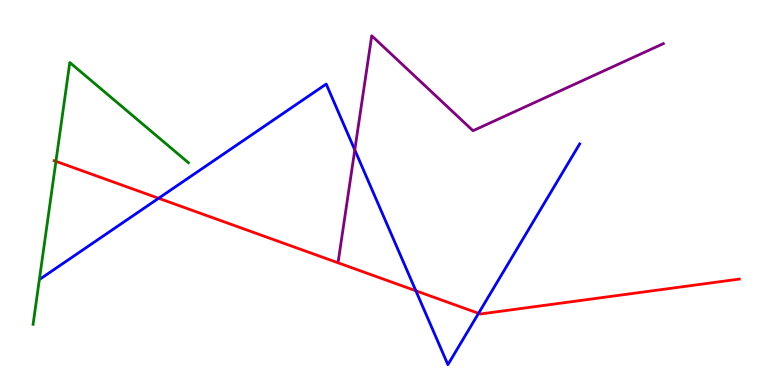[{'lines': ['blue', 'red'], 'intersections': [{'x': 2.05, 'y': 4.85}, {'x': 5.37, 'y': 2.45}, {'x': 6.17, 'y': 1.86}]}, {'lines': ['green', 'red'], 'intersections': [{'x': 0.722, 'y': 5.81}]}, {'lines': ['purple', 'red'], 'intersections': []}, {'lines': ['blue', 'green'], 'intersections': []}, {'lines': ['blue', 'purple'], 'intersections': [{'x': 4.58, 'y': 6.11}]}, {'lines': ['green', 'purple'], 'intersections': []}]